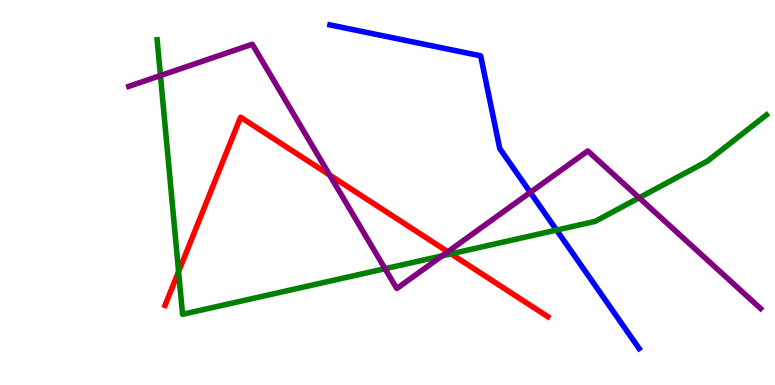[{'lines': ['blue', 'red'], 'intersections': []}, {'lines': ['green', 'red'], 'intersections': [{'x': 2.3, 'y': 2.94}, {'x': 5.82, 'y': 3.41}]}, {'lines': ['purple', 'red'], 'intersections': [{'x': 4.25, 'y': 5.45}, {'x': 5.78, 'y': 3.46}]}, {'lines': ['blue', 'green'], 'intersections': [{'x': 7.18, 'y': 4.02}]}, {'lines': ['blue', 'purple'], 'intersections': [{'x': 6.84, 'y': 5.0}]}, {'lines': ['green', 'purple'], 'intersections': [{'x': 2.07, 'y': 8.04}, {'x': 4.97, 'y': 3.02}, {'x': 5.71, 'y': 3.36}, {'x': 8.25, 'y': 4.86}]}]